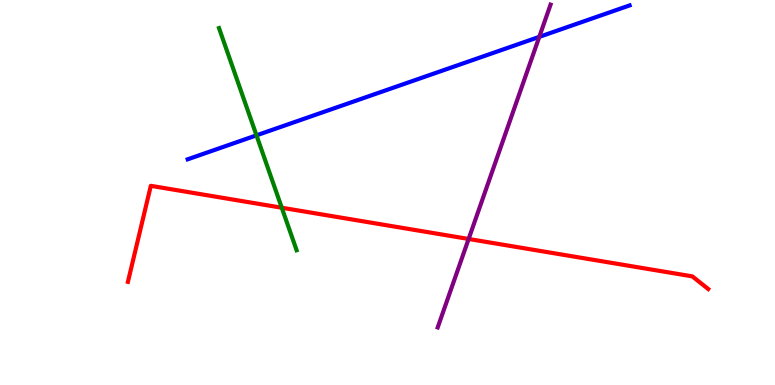[{'lines': ['blue', 'red'], 'intersections': []}, {'lines': ['green', 'red'], 'intersections': [{'x': 3.64, 'y': 4.6}]}, {'lines': ['purple', 'red'], 'intersections': [{'x': 6.05, 'y': 3.79}]}, {'lines': ['blue', 'green'], 'intersections': [{'x': 3.31, 'y': 6.48}]}, {'lines': ['blue', 'purple'], 'intersections': [{'x': 6.96, 'y': 9.04}]}, {'lines': ['green', 'purple'], 'intersections': []}]